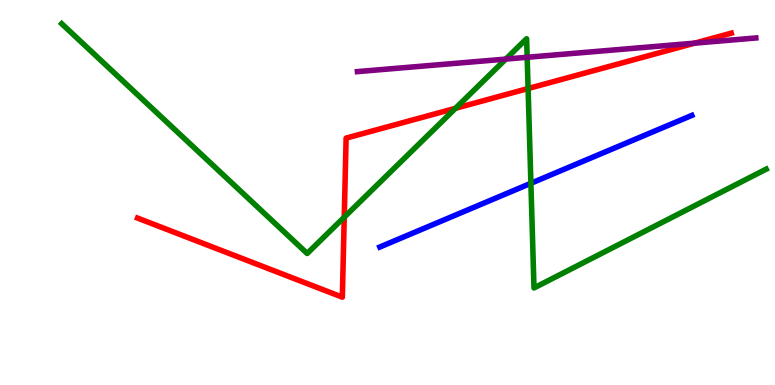[{'lines': ['blue', 'red'], 'intersections': []}, {'lines': ['green', 'red'], 'intersections': [{'x': 4.44, 'y': 4.36}, {'x': 5.88, 'y': 7.19}, {'x': 6.81, 'y': 7.7}]}, {'lines': ['purple', 'red'], 'intersections': [{'x': 8.96, 'y': 8.88}]}, {'lines': ['blue', 'green'], 'intersections': [{'x': 6.85, 'y': 5.24}]}, {'lines': ['blue', 'purple'], 'intersections': []}, {'lines': ['green', 'purple'], 'intersections': [{'x': 6.53, 'y': 8.47}, {'x': 6.8, 'y': 8.51}]}]